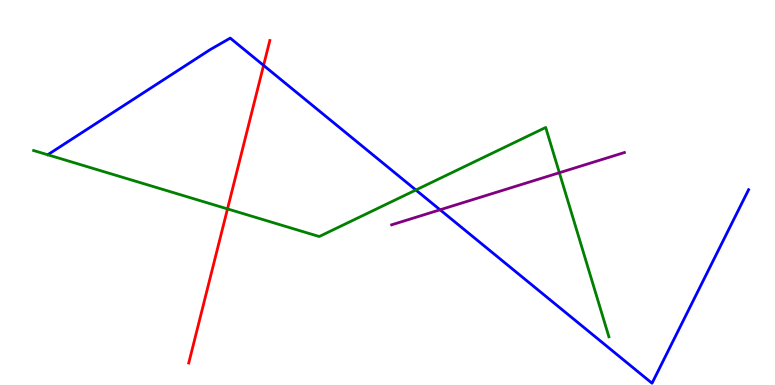[{'lines': ['blue', 'red'], 'intersections': [{'x': 3.4, 'y': 8.3}]}, {'lines': ['green', 'red'], 'intersections': [{'x': 2.94, 'y': 4.57}]}, {'lines': ['purple', 'red'], 'intersections': []}, {'lines': ['blue', 'green'], 'intersections': [{'x': 5.37, 'y': 5.07}]}, {'lines': ['blue', 'purple'], 'intersections': [{'x': 5.68, 'y': 4.55}]}, {'lines': ['green', 'purple'], 'intersections': [{'x': 7.22, 'y': 5.51}]}]